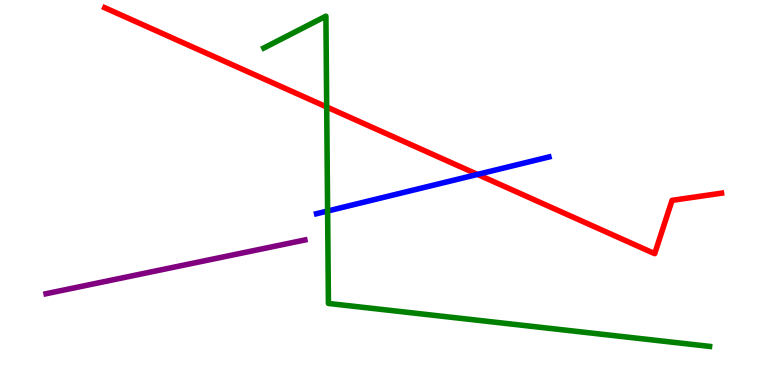[{'lines': ['blue', 'red'], 'intersections': [{'x': 6.16, 'y': 5.47}]}, {'lines': ['green', 'red'], 'intersections': [{'x': 4.22, 'y': 7.22}]}, {'lines': ['purple', 'red'], 'intersections': []}, {'lines': ['blue', 'green'], 'intersections': [{'x': 4.23, 'y': 4.52}]}, {'lines': ['blue', 'purple'], 'intersections': []}, {'lines': ['green', 'purple'], 'intersections': []}]